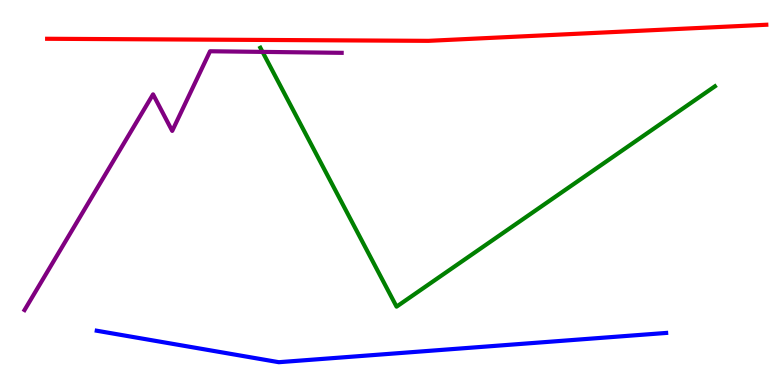[{'lines': ['blue', 'red'], 'intersections': []}, {'lines': ['green', 'red'], 'intersections': []}, {'lines': ['purple', 'red'], 'intersections': []}, {'lines': ['blue', 'green'], 'intersections': []}, {'lines': ['blue', 'purple'], 'intersections': []}, {'lines': ['green', 'purple'], 'intersections': [{'x': 3.39, 'y': 8.65}]}]